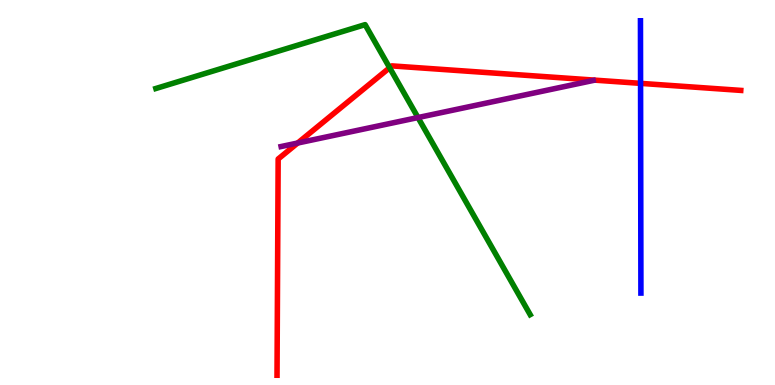[{'lines': ['blue', 'red'], 'intersections': [{'x': 8.27, 'y': 7.83}]}, {'lines': ['green', 'red'], 'intersections': [{'x': 5.03, 'y': 8.24}]}, {'lines': ['purple', 'red'], 'intersections': [{'x': 3.84, 'y': 6.29}]}, {'lines': ['blue', 'green'], 'intersections': []}, {'lines': ['blue', 'purple'], 'intersections': []}, {'lines': ['green', 'purple'], 'intersections': [{'x': 5.39, 'y': 6.95}]}]